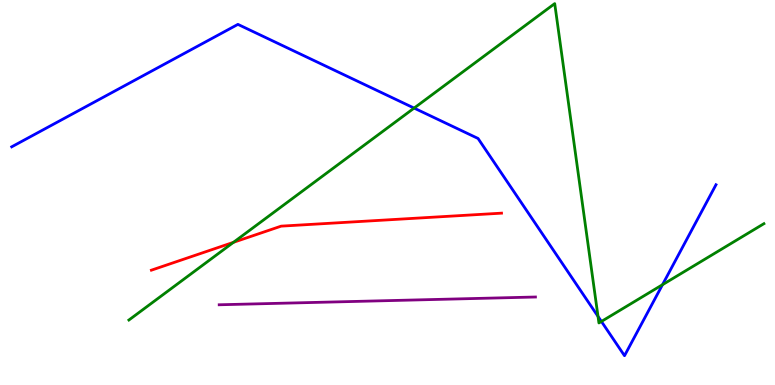[{'lines': ['blue', 'red'], 'intersections': []}, {'lines': ['green', 'red'], 'intersections': [{'x': 3.01, 'y': 3.71}]}, {'lines': ['purple', 'red'], 'intersections': []}, {'lines': ['blue', 'green'], 'intersections': [{'x': 5.34, 'y': 7.19}, {'x': 7.72, 'y': 1.78}, {'x': 7.76, 'y': 1.65}, {'x': 8.55, 'y': 2.61}]}, {'lines': ['blue', 'purple'], 'intersections': []}, {'lines': ['green', 'purple'], 'intersections': []}]